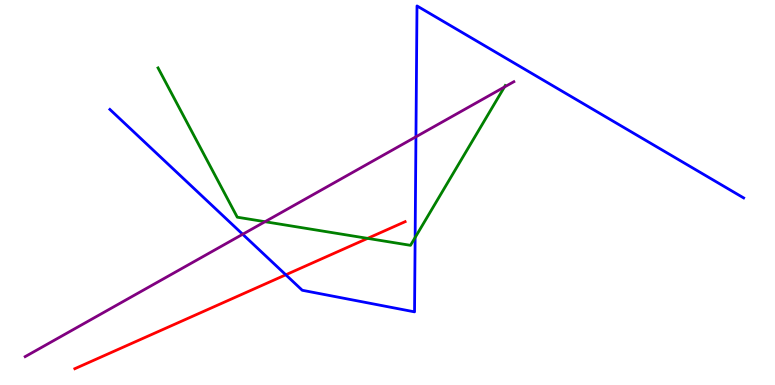[{'lines': ['blue', 'red'], 'intersections': [{'x': 3.69, 'y': 2.86}]}, {'lines': ['green', 'red'], 'intersections': [{'x': 4.74, 'y': 3.81}]}, {'lines': ['purple', 'red'], 'intersections': []}, {'lines': ['blue', 'green'], 'intersections': [{'x': 5.36, 'y': 3.83}]}, {'lines': ['blue', 'purple'], 'intersections': [{'x': 3.13, 'y': 3.92}, {'x': 5.37, 'y': 6.45}]}, {'lines': ['green', 'purple'], 'intersections': [{'x': 3.42, 'y': 4.24}, {'x': 6.51, 'y': 7.74}]}]